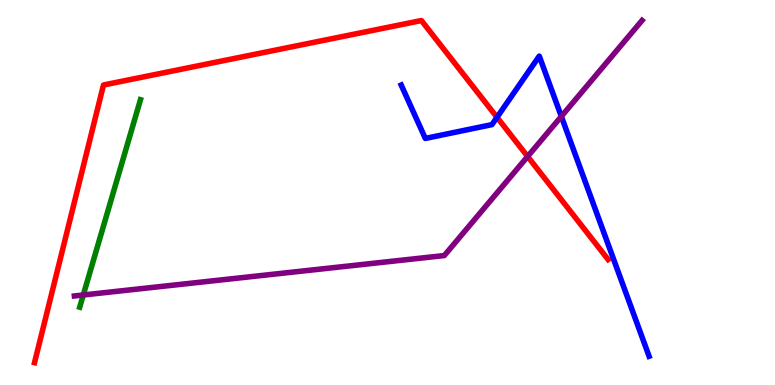[{'lines': ['blue', 'red'], 'intersections': [{'x': 6.41, 'y': 6.95}]}, {'lines': ['green', 'red'], 'intersections': []}, {'lines': ['purple', 'red'], 'intersections': [{'x': 6.81, 'y': 5.94}]}, {'lines': ['blue', 'green'], 'intersections': []}, {'lines': ['blue', 'purple'], 'intersections': [{'x': 7.24, 'y': 6.98}]}, {'lines': ['green', 'purple'], 'intersections': [{'x': 1.07, 'y': 2.34}]}]